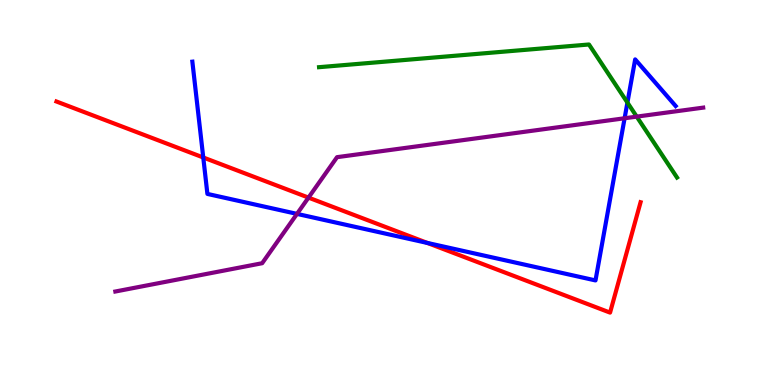[{'lines': ['blue', 'red'], 'intersections': [{'x': 2.62, 'y': 5.91}, {'x': 5.51, 'y': 3.69}]}, {'lines': ['green', 'red'], 'intersections': []}, {'lines': ['purple', 'red'], 'intersections': [{'x': 3.98, 'y': 4.87}]}, {'lines': ['blue', 'green'], 'intersections': [{'x': 8.1, 'y': 7.34}]}, {'lines': ['blue', 'purple'], 'intersections': [{'x': 3.83, 'y': 4.44}, {'x': 8.06, 'y': 6.93}]}, {'lines': ['green', 'purple'], 'intersections': [{'x': 8.22, 'y': 6.97}]}]